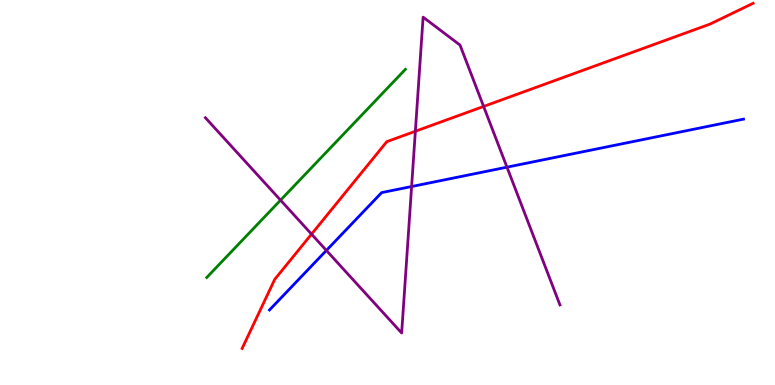[{'lines': ['blue', 'red'], 'intersections': []}, {'lines': ['green', 'red'], 'intersections': []}, {'lines': ['purple', 'red'], 'intersections': [{'x': 4.02, 'y': 3.92}, {'x': 5.36, 'y': 6.59}, {'x': 6.24, 'y': 7.24}]}, {'lines': ['blue', 'green'], 'intersections': []}, {'lines': ['blue', 'purple'], 'intersections': [{'x': 4.21, 'y': 3.49}, {'x': 5.31, 'y': 5.16}, {'x': 6.54, 'y': 5.66}]}, {'lines': ['green', 'purple'], 'intersections': [{'x': 3.62, 'y': 4.8}]}]